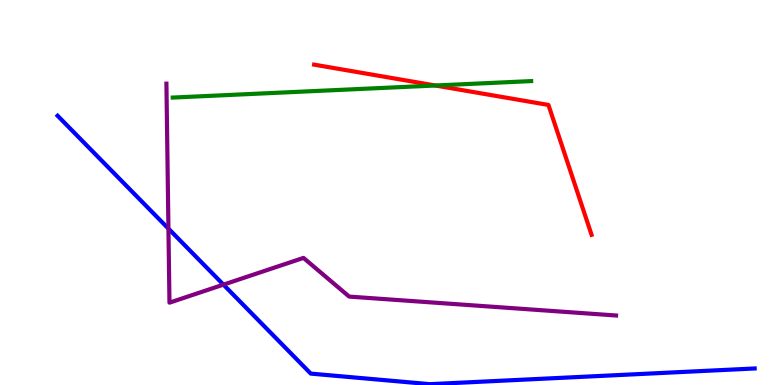[{'lines': ['blue', 'red'], 'intersections': []}, {'lines': ['green', 'red'], 'intersections': [{'x': 5.62, 'y': 7.78}]}, {'lines': ['purple', 'red'], 'intersections': []}, {'lines': ['blue', 'green'], 'intersections': []}, {'lines': ['blue', 'purple'], 'intersections': [{'x': 2.17, 'y': 4.06}, {'x': 2.88, 'y': 2.61}]}, {'lines': ['green', 'purple'], 'intersections': []}]